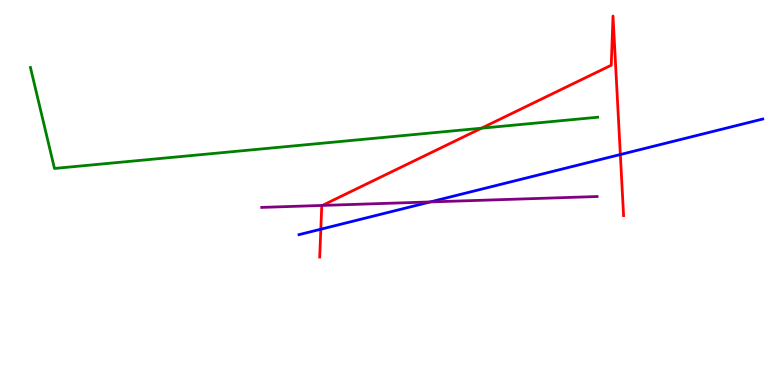[{'lines': ['blue', 'red'], 'intersections': [{'x': 4.14, 'y': 4.05}, {'x': 8.0, 'y': 5.99}]}, {'lines': ['green', 'red'], 'intersections': [{'x': 6.21, 'y': 6.67}]}, {'lines': ['purple', 'red'], 'intersections': [{'x': 4.16, 'y': 4.66}]}, {'lines': ['blue', 'green'], 'intersections': []}, {'lines': ['blue', 'purple'], 'intersections': [{'x': 5.55, 'y': 4.75}]}, {'lines': ['green', 'purple'], 'intersections': []}]